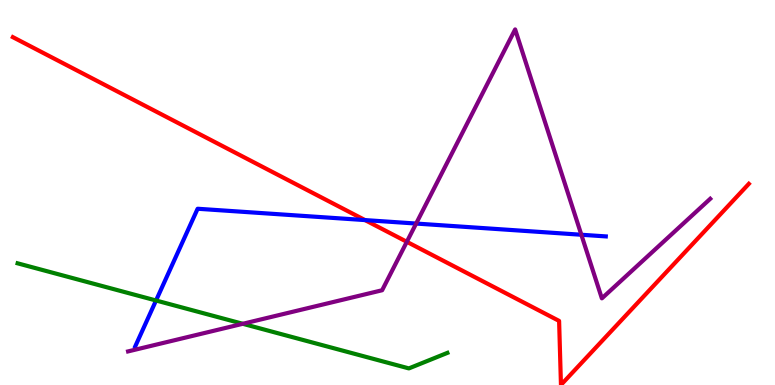[{'lines': ['blue', 'red'], 'intersections': [{'x': 4.71, 'y': 4.28}]}, {'lines': ['green', 'red'], 'intersections': []}, {'lines': ['purple', 'red'], 'intersections': [{'x': 5.25, 'y': 3.72}]}, {'lines': ['blue', 'green'], 'intersections': [{'x': 2.01, 'y': 2.19}]}, {'lines': ['blue', 'purple'], 'intersections': [{'x': 5.37, 'y': 4.19}, {'x': 7.5, 'y': 3.9}]}, {'lines': ['green', 'purple'], 'intersections': [{'x': 3.13, 'y': 1.59}]}]